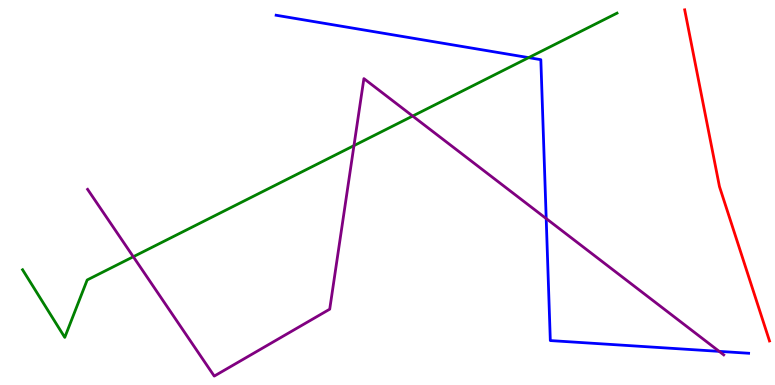[{'lines': ['blue', 'red'], 'intersections': []}, {'lines': ['green', 'red'], 'intersections': []}, {'lines': ['purple', 'red'], 'intersections': []}, {'lines': ['blue', 'green'], 'intersections': [{'x': 6.82, 'y': 8.5}]}, {'lines': ['blue', 'purple'], 'intersections': [{'x': 7.05, 'y': 4.32}, {'x': 9.28, 'y': 0.873}]}, {'lines': ['green', 'purple'], 'intersections': [{'x': 1.72, 'y': 3.33}, {'x': 4.57, 'y': 6.22}, {'x': 5.32, 'y': 6.99}]}]